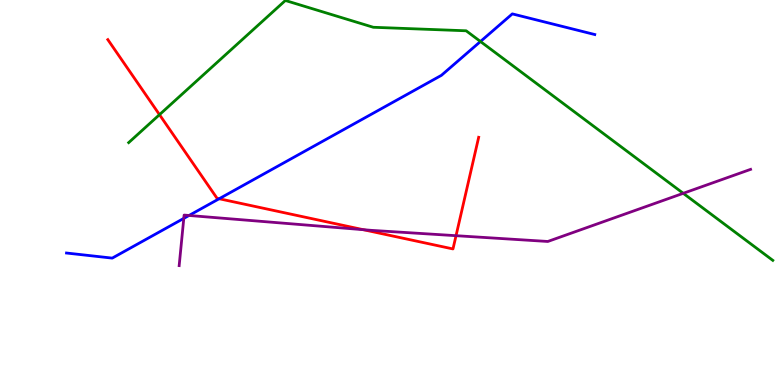[{'lines': ['blue', 'red'], 'intersections': [{'x': 2.83, 'y': 4.84}]}, {'lines': ['green', 'red'], 'intersections': [{'x': 2.06, 'y': 7.02}]}, {'lines': ['purple', 'red'], 'intersections': [{'x': 4.69, 'y': 4.03}, {'x': 5.88, 'y': 3.88}]}, {'lines': ['blue', 'green'], 'intersections': [{'x': 6.2, 'y': 8.92}]}, {'lines': ['blue', 'purple'], 'intersections': [{'x': 2.37, 'y': 4.33}, {'x': 2.44, 'y': 4.4}]}, {'lines': ['green', 'purple'], 'intersections': [{'x': 8.82, 'y': 4.98}]}]